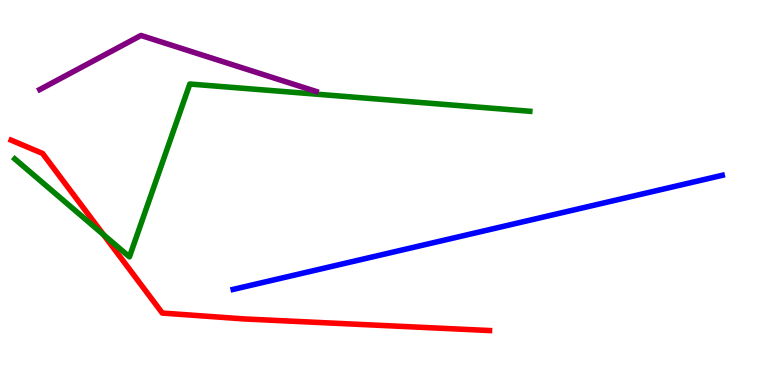[{'lines': ['blue', 'red'], 'intersections': []}, {'lines': ['green', 'red'], 'intersections': [{'x': 1.34, 'y': 3.9}]}, {'lines': ['purple', 'red'], 'intersections': []}, {'lines': ['blue', 'green'], 'intersections': []}, {'lines': ['blue', 'purple'], 'intersections': []}, {'lines': ['green', 'purple'], 'intersections': []}]